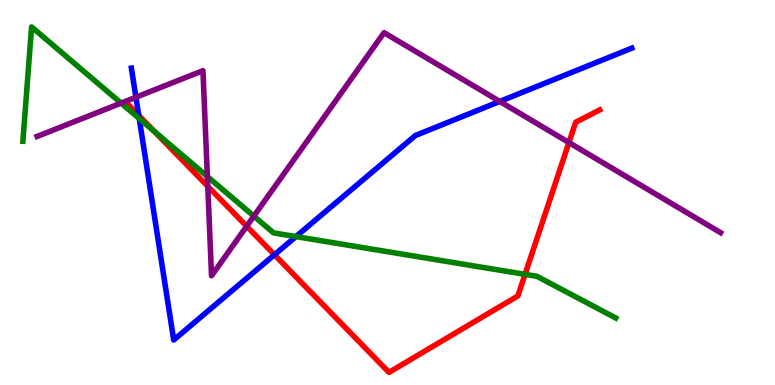[{'lines': ['blue', 'red'], 'intersections': [{'x': 1.79, 'y': 7.0}, {'x': 3.54, 'y': 3.38}]}, {'lines': ['green', 'red'], 'intersections': [{'x': 1.99, 'y': 6.59}, {'x': 6.77, 'y': 2.87}]}, {'lines': ['purple', 'red'], 'intersections': [{'x': 2.68, 'y': 5.16}, {'x': 3.18, 'y': 4.12}, {'x': 7.34, 'y': 6.3}]}, {'lines': ['blue', 'green'], 'intersections': [{'x': 1.8, 'y': 6.92}, {'x': 3.82, 'y': 3.85}]}, {'lines': ['blue', 'purple'], 'intersections': [{'x': 1.75, 'y': 7.47}, {'x': 6.45, 'y': 7.37}]}, {'lines': ['green', 'purple'], 'intersections': [{'x': 1.56, 'y': 7.32}, {'x': 2.68, 'y': 5.41}, {'x': 3.28, 'y': 4.39}]}]